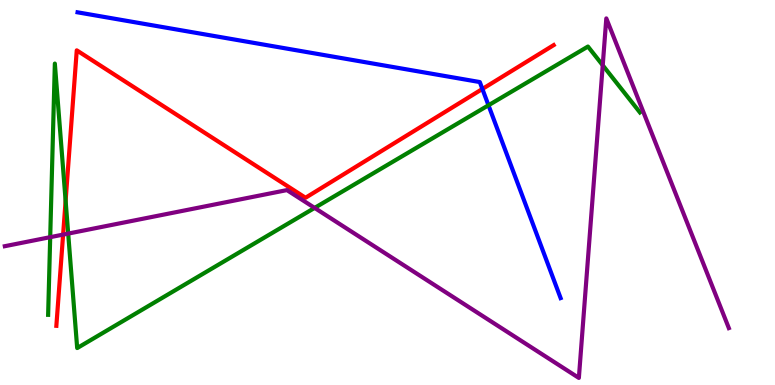[{'lines': ['blue', 'red'], 'intersections': [{'x': 6.22, 'y': 7.69}]}, {'lines': ['green', 'red'], 'intersections': [{'x': 0.847, 'y': 4.79}]}, {'lines': ['purple', 'red'], 'intersections': [{'x': 0.814, 'y': 3.91}]}, {'lines': ['blue', 'green'], 'intersections': [{'x': 6.3, 'y': 7.27}]}, {'lines': ['blue', 'purple'], 'intersections': []}, {'lines': ['green', 'purple'], 'intersections': [{'x': 0.648, 'y': 3.84}, {'x': 0.88, 'y': 3.93}, {'x': 4.06, 'y': 4.6}, {'x': 7.78, 'y': 8.3}]}]